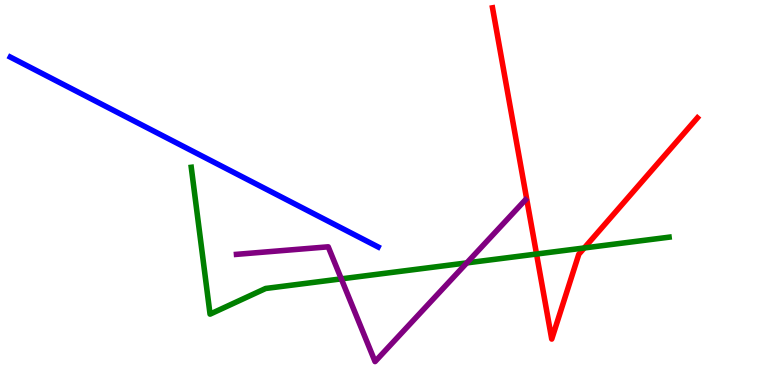[{'lines': ['blue', 'red'], 'intersections': []}, {'lines': ['green', 'red'], 'intersections': [{'x': 6.92, 'y': 3.4}, {'x': 7.54, 'y': 3.56}]}, {'lines': ['purple', 'red'], 'intersections': []}, {'lines': ['blue', 'green'], 'intersections': []}, {'lines': ['blue', 'purple'], 'intersections': []}, {'lines': ['green', 'purple'], 'intersections': [{'x': 4.4, 'y': 2.76}, {'x': 6.02, 'y': 3.17}]}]